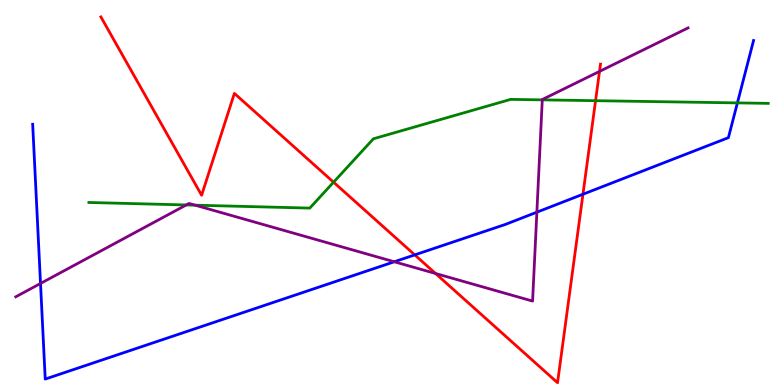[{'lines': ['blue', 'red'], 'intersections': [{'x': 5.35, 'y': 3.38}, {'x': 7.52, 'y': 4.95}]}, {'lines': ['green', 'red'], 'intersections': [{'x': 4.3, 'y': 5.27}, {'x': 7.68, 'y': 7.38}]}, {'lines': ['purple', 'red'], 'intersections': [{'x': 5.62, 'y': 2.9}, {'x': 7.74, 'y': 8.14}]}, {'lines': ['blue', 'green'], 'intersections': [{'x': 9.51, 'y': 7.33}]}, {'lines': ['blue', 'purple'], 'intersections': [{'x': 0.523, 'y': 2.64}, {'x': 5.09, 'y': 3.2}, {'x': 6.93, 'y': 4.49}]}, {'lines': ['green', 'purple'], 'intersections': [{'x': 2.4, 'y': 4.68}, {'x': 2.52, 'y': 4.67}, {'x': 7.0, 'y': 7.41}]}]